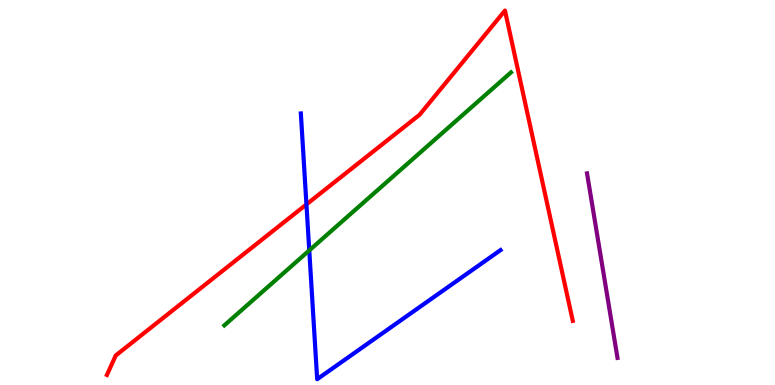[{'lines': ['blue', 'red'], 'intersections': [{'x': 3.95, 'y': 4.69}]}, {'lines': ['green', 'red'], 'intersections': []}, {'lines': ['purple', 'red'], 'intersections': []}, {'lines': ['blue', 'green'], 'intersections': [{'x': 3.99, 'y': 3.5}]}, {'lines': ['blue', 'purple'], 'intersections': []}, {'lines': ['green', 'purple'], 'intersections': []}]